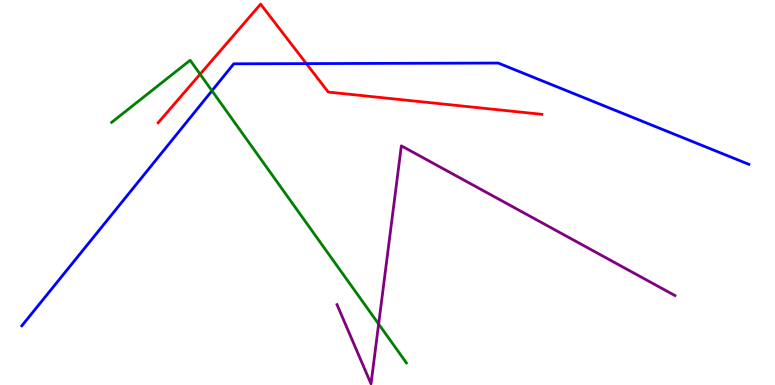[{'lines': ['blue', 'red'], 'intersections': [{'x': 3.95, 'y': 8.35}]}, {'lines': ['green', 'red'], 'intersections': [{'x': 2.58, 'y': 8.07}]}, {'lines': ['purple', 'red'], 'intersections': []}, {'lines': ['blue', 'green'], 'intersections': [{'x': 2.73, 'y': 7.64}]}, {'lines': ['blue', 'purple'], 'intersections': []}, {'lines': ['green', 'purple'], 'intersections': [{'x': 4.89, 'y': 1.58}]}]